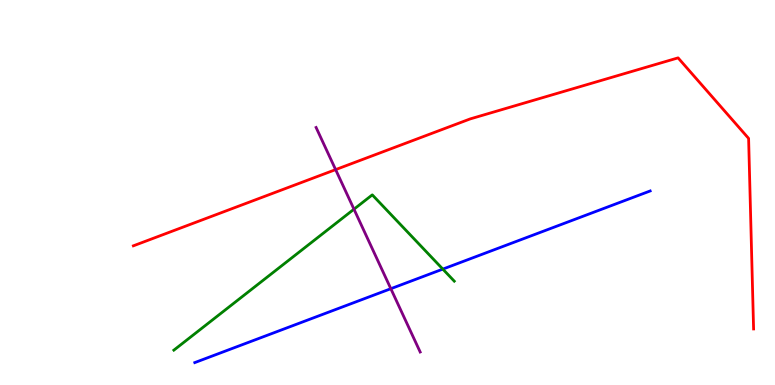[{'lines': ['blue', 'red'], 'intersections': []}, {'lines': ['green', 'red'], 'intersections': []}, {'lines': ['purple', 'red'], 'intersections': [{'x': 4.33, 'y': 5.59}]}, {'lines': ['blue', 'green'], 'intersections': [{'x': 5.71, 'y': 3.01}]}, {'lines': ['blue', 'purple'], 'intersections': [{'x': 5.04, 'y': 2.5}]}, {'lines': ['green', 'purple'], 'intersections': [{'x': 4.57, 'y': 4.57}]}]